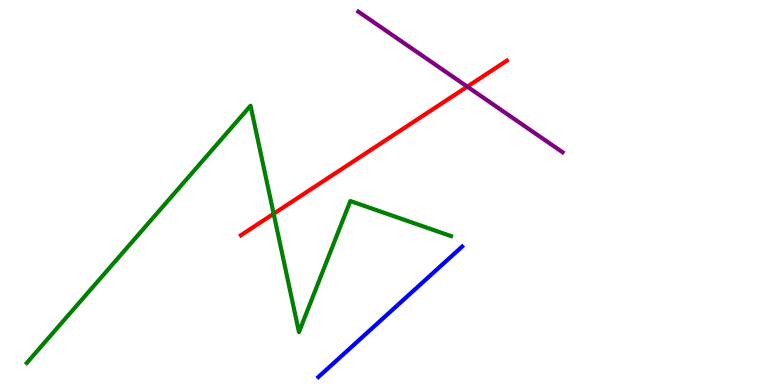[{'lines': ['blue', 'red'], 'intersections': []}, {'lines': ['green', 'red'], 'intersections': [{'x': 3.53, 'y': 4.45}]}, {'lines': ['purple', 'red'], 'intersections': [{'x': 6.03, 'y': 7.75}]}, {'lines': ['blue', 'green'], 'intersections': []}, {'lines': ['blue', 'purple'], 'intersections': []}, {'lines': ['green', 'purple'], 'intersections': []}]